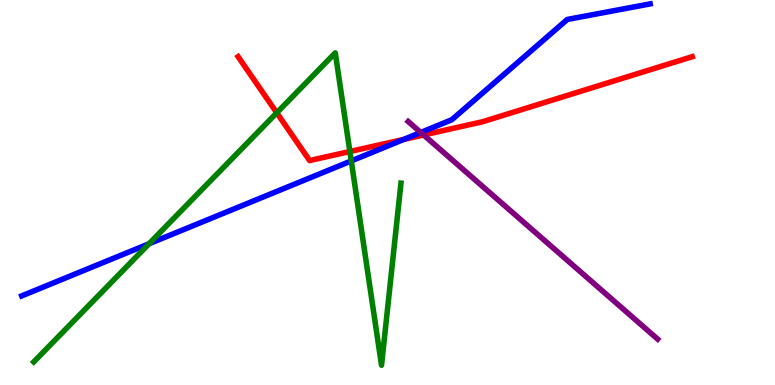[{'lines': ['blue', 'red'], 'intersections': [{'x': 5.21, 'y': 6.38}]}, {'lines': ['green', 'red'], 'intersections': [{'x': 3.57, 'y': 7.07}, {'x': 4.51, 'y': 6.06}]}, {'lines': ['purple', 'red'], 'intersections': [{'x': 5.47, 'y': 6.49}]}, {'lines': ['blue', 'green'], 'intersections': [{'x': 1.92, 'y': 3.67}, {'x': 4.53, 'y': 5.82}]}, {'lines': ['blue', 'purple'], 'intersections': [{'x': 5.43, 'y': 6.56}]}, {'lines': ['green', 'purple'], 'intersections': []}]